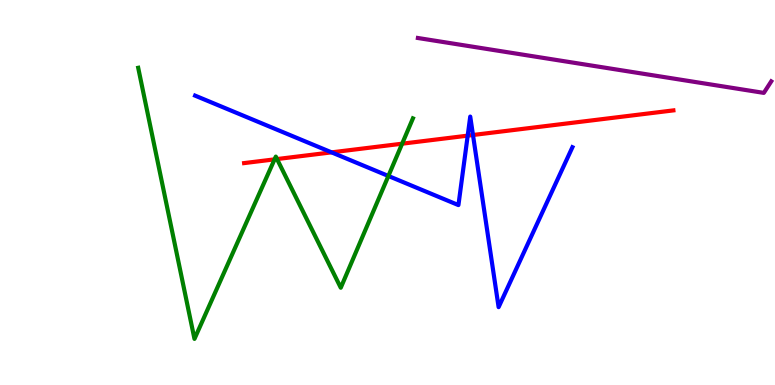[{'lines': ['blue', 'red'], 'intersections': [{'x': 4.28, 'y': 6.04}, {'x': 6.03, 'y': 6.48}, {'x': 6.1, 'y': 6.49}]}, {'lines': ['green', 'red'], 'intersections': [{'x': 3.54, 'y': 5.86}, {'x': 3.57, 'y': 5.87}, {'x': 5.19, 'y': 6.27}]}, {'lines': ['purple', 'red'], 'intersections': []}, {'lines': ['blue', 'green'], 'intersections': [{'x': 5.01, 'y': 5.43}]}, {'lines': ['blue', 'purple'], 'intersections': []}, {'lines': ['green', 'purple'], 'intersections': []}]